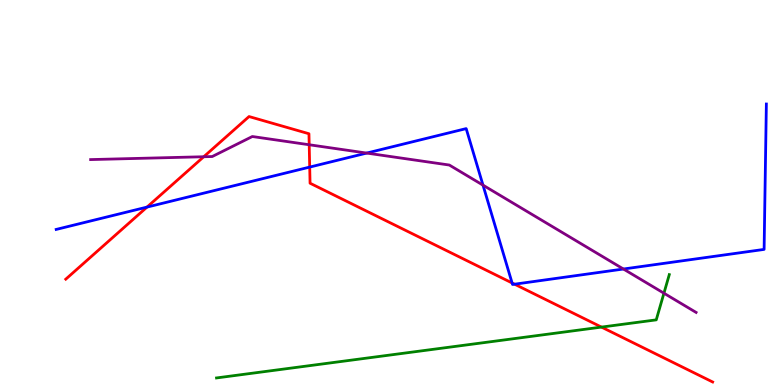[{'lines': ['blue', 'red'], 'intersections': [{'x': 1.9, 'y': 4.62}, {'x': 4.0, 'y': 5.66}, {'x': 6.61, 'y': 2.65}, {'x': 6.64, 'y': 2.62}]}, {'lines': ['green', 'red'], 'intersections': [{'x': 7.76, 'y': 1.5}]}, {'lines': ['purple', 'red'], 'intersections': [{'x': 2.63, 'y': 5.93}, {'x': 3.99, 'y': 6.24}]}, {'lines': ['blue', 'green'], 'intersections': []}, {'lines': ['blue', 'purple'], 'intersections': [{'x': 4.73, 'y': 6.02}, {'x': 6.23, 'y': 5.19}, {'x': 8.04, 'y': 3.01}]}, {'lines': ['green', 'purple'], 'intersections': [{'x': 8.57, 'y': 2.38}]}]